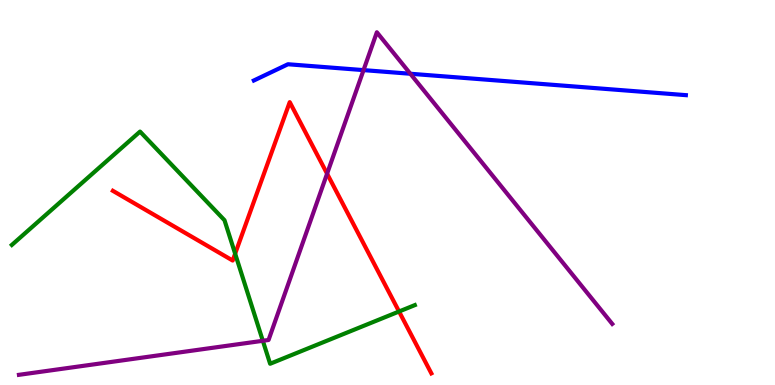[{'lines': ['blue', 'red'], 'intersections': []}, {'lines': ['green', 'red'], 'intersections': [{'x': 3.03, 'y': 3.41}, {'x': 5.15, 'y': 1.91}]}, {'lines': ['purple', 'red'], 'intersections': [{'x': 4.22, 'y': 5.49}]}, {'lines': ['blue', 'green'], 'intersections': []}, {'lines': ['blue', 'purple'], 'intersections': [{'x': 4.69, 'y': 8.18}, {'x': 5.29, 'y': 8.08}]}, {'lines': ['green', 'purple'], 'intersections': [{'x': 3.39, 'y': 1.15}]}]